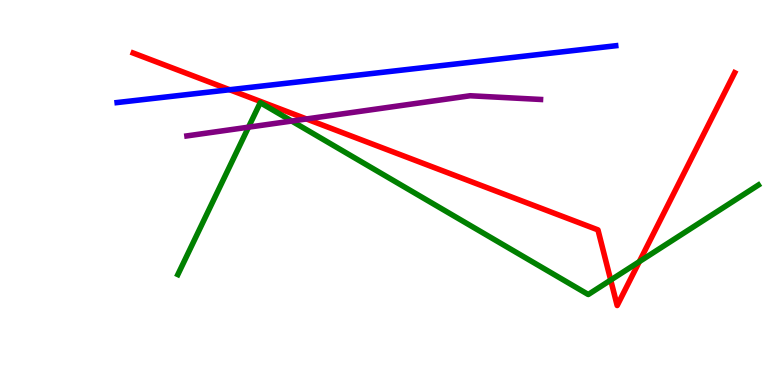[{'lines': ['blue', 'red'], 'intersections': [{'x': 2.96, 'y': 7.67}]}, {'lines': ['green', 'red'], 'intersections': [{'x': 7.88, 'y': 2.73}, {'x': 8.25, 'y': 3.2}]}, {'lines': ['purple', 'red'], 'intersections': [{'x': 3.95, 'y': 6.91}]}, {'lines': ['blue', 'green'], 'intersections': []}, {'lines': ['blue', 'purple'], 'intersections': []}, {'lines': ['green', 'purple'], 'intersections': [{'x': 3.21, 'y': 6.7}, {'x': 3.76, 'y': 6.86}]}]